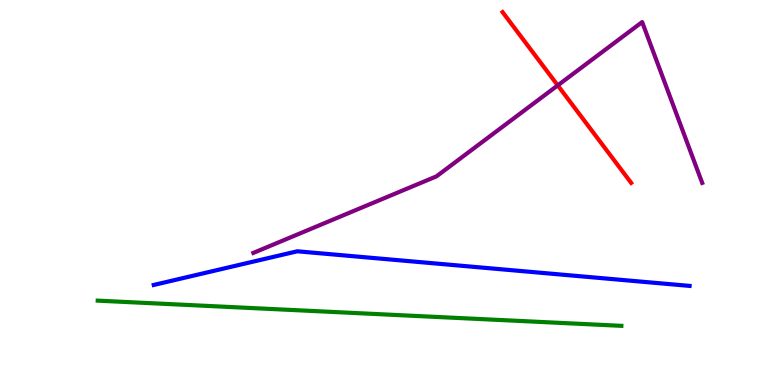[{'lines': ['blue', 'red'], 'intersections': []}, {'lines': ['green', 'red'], 'intersections': []}, {'lines': ['purple', 'red'], 'intersections': [{'x': 7.2, 'y': 7.78}]}, {'lines': ['blue', 'green'], 'intersections': []}, {'lines': ['blue', 'purple'], 'intersections': []}, {'lines': ['green', 'purple'], 'intersections': []}]